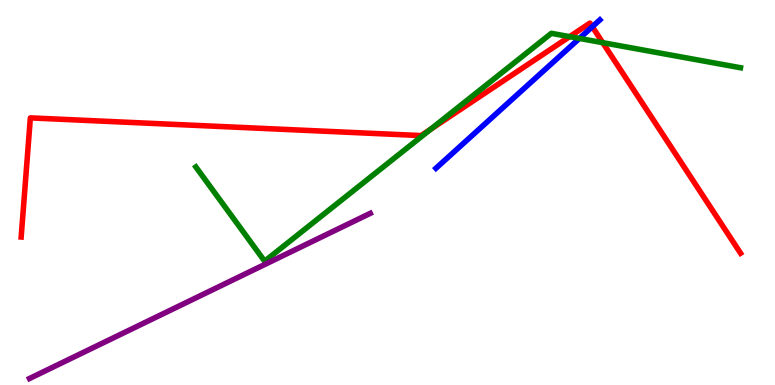[{'lines': ['blue', 'red'], 'intersections': [{'x': 7.64, 'y': 9.31}]}, {'lines': ['green', 'red'], 'intersections': [{'x': 5.56, 'y': 6.64}, {'x': 7.35, 'y': 9.05}, {'x': 7.78, 'y': 8.89}]}, {'lines': ['purple', 'red'], 'intersections': []}, {'lines': ['blue', 'green'], 'intersections': [{'x': 7.48, 'y': 9.0}]}, {'lines': ['blue', 'purple'], 'intersections': []}, {'lines': ['green', 'purple'], 'intersections': []}]